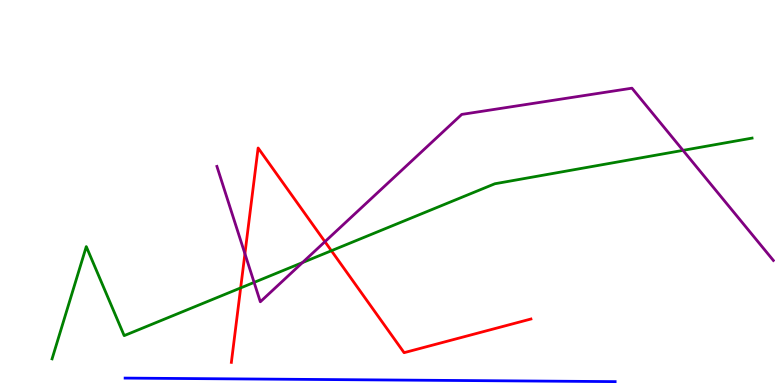[{'lines': ['blue', 'red'], 'intersections': []}, {'lines': ['green', 'red'], 'intersections': [{'x': 3.11, 'y': 2.52}, {'x': 4.28, 'y': 3.49}]}, {'lines': ['purple', 'red'], 'intersections': [{'x': 3.16, 'y': 3.41}, {'x': 4.19, 'y': 3.72}]}, {'lines': ['blue', 'green'], 'intersections': []}, {'lines': ['blue', 'purple'], 'intersections': []}, {'lines': ['green', 'purple'], 'intersections': [{'x': 3.28, 'y': 2.66}, {'x': 3.9, 'y': 3.18}, {'x': 8.81, 'y': 6.09}]}]